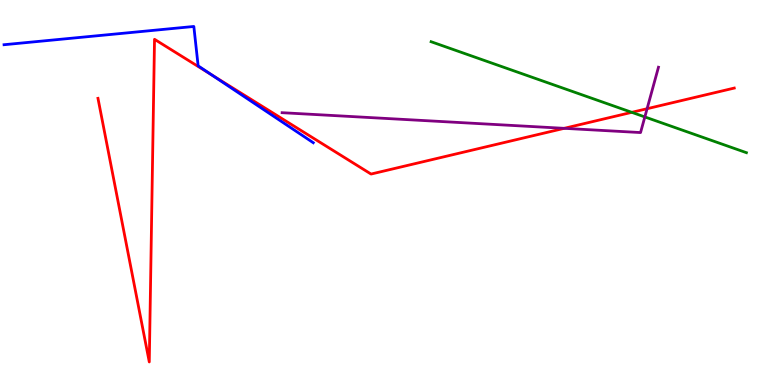[{'lines': ['blue', 'red'], 'intersections': [{'x': 2.73, 'y': 8.06}]}, {'lines': ['green', 'red'], 'intersections': [{'x': 8.15, 'y': 7.08}]}, {'lines': ['purple', 'red'], 'intersections': [{'x': 7.28, 'y': 6.67}, {'x': 8.35, 'y': 7.18}]}, {'lines': ['blue', 'green'], 'intersections': []}, {'lines': ['blue', 'purple'], 'intersections': []}, {'lines': ['green', 'purple'], 'intersections': [{'x': 8.32, 'y': 6.96}]}]